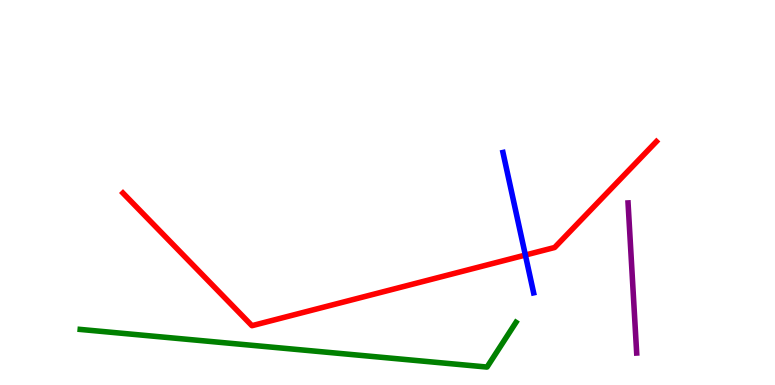[{'lines': ['blue', 'red'], 'intersections': [{'x': 6.78, 'y': 3.38}]}, {'lines': ['green', 'red'], 'intersections': []}, {'lines': ['purple', 'red'], 'intersections': []}, {'lines': ['blue', 'green'], 'intersections': []}, {'lines': ['blue', 'purple'], 'intersections': []}, {'lines': ['green', 'purple'], 'intersections': []}]